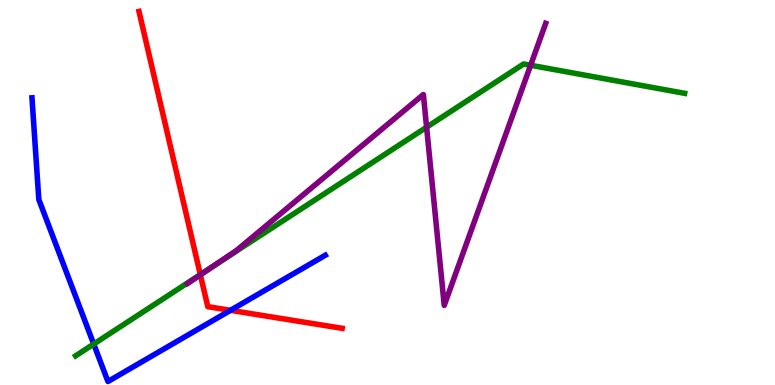[{'lines': ['blue', 'red'], 'intersections': [{'x': 2.97, 'y': 1.94}]}, {'lines': ['green', 'red'], 'intersections': [{'x': 2.58, 'y': 2.87}]}, {'lines': ['purple', 'red'], 'intersections': [{'x': 2.59, 'y': 2.86}]}, {'lines': ['blue', 'green'], 'intersections': [{'x': 1.21, 'y': 1.06}]}, {'lines': ['blue', 'purple'], 'intersections': []}, {'lines': ['green', 'purple'], 'intersections': [{'x': 2.75, 'y': 3.08}, {'x': 5.5, 'y': 6.7}, {'x': 6.85, 'y': 8.3}]}]